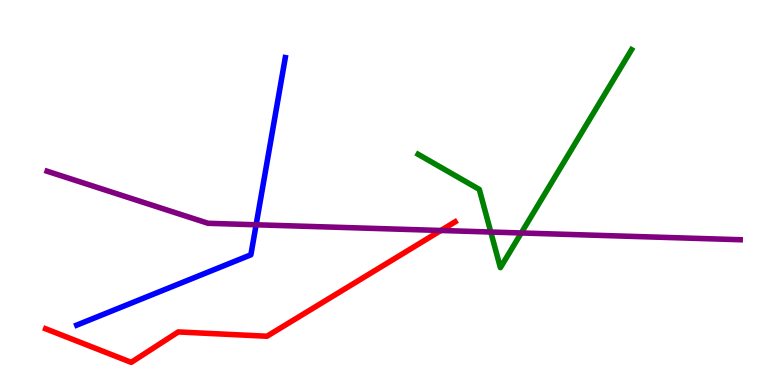[{'lines': ['blue', 'red'], 'intersections': []}, {'lines': ['green', 'red'], 'intersections': []}, {'lines': ['purple', 'red'], 'intersections': [{'x': 5.69, 'y': 4.01}]}, {'lines': ['blue', 'green'], 'intersections': []}, {'lines': ['blue', 'purple'], 'intersections': [{'x': 3.3, 'y': 4.16}]}, {'lines': ['green', 'purple'], 'intersections': [{'x': 6.33, 'y': 3.97}, {'x': 6.73, 'y': 3.95}]}]